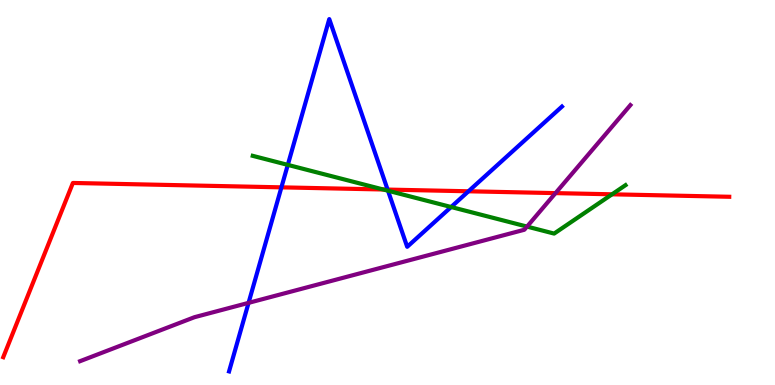[{'lines': ['blue', 'red'], 'intersections': [{'x': 3.63, 'y': 5.13}, {'x': 5.0, 'y': 5.08}, {'x': 6.04, 'y': 5.03}]}, {'lines': ['green', 'red'], 'intersections': [{'x': 4.94, 'y': 5.08}, {'x': 7.9, 'y': 4.95}]}, {'lines': ['purple', 'red'], 'intersections': [{'x': 7.17, 'y': 4.98}]}, {'lines': ['blue', 'green'], 'intersections': [{'x': 3.71, 'y': 5.72}, {'x': 5.01, 'y': 5.05}, {'x': 5.82, 'y': 4.62}]}, {'lines': ['blue', 'purple'], 'intersections': [{'x': 3.21, 'y': 2.13}]}, {'lines': ['green', 'purple'], 'intersections': [{'x': 6.8, 'y': 4.11}]}]